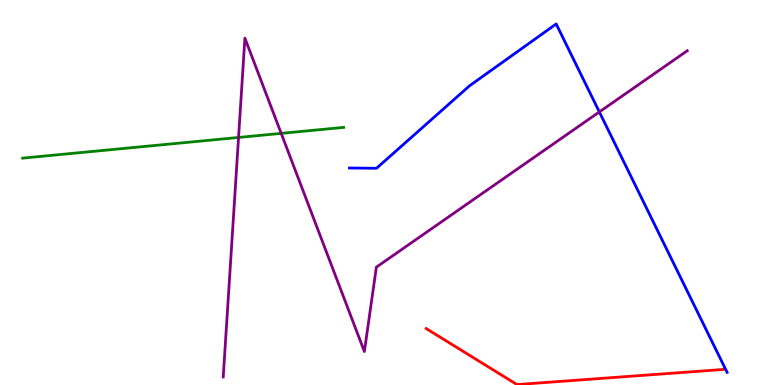[{'lines': ['blue', 'red'], 'intersections': []}, {'lines': ['green', 'red'], 'intersections': []}, {'lines': ['purple', 'red'], 'intersections': []}, {'lines': ['blue', 'green'], 'intersections': []}, {'lines': ['blue', 'purple'], 'intersections': [{'x': 7.73, 'y': 7.09}]}, {'lines': ['green', 'purple'], 'intersections': [{'x': 3.08, 'y': 6.43}, {'x': 3.63, 'y': 6.54}]}]